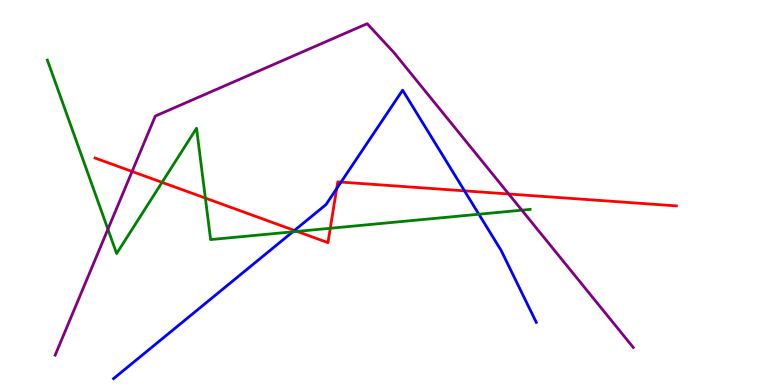[{'lines': ['blue', 'red'], 'intersections': [{'x': 3.8, 'y': 4.01}, {'x': 4.34, 'y': 5.1}, {'x': 4.4, 'y': 5.27}, {'x': 5.99, 'y': 5.04}]}, {'lines': ['green', 'red'], 'intersections': [{'x': 2.09, 'y': 5.26}, {'x': 2.65, 'y': 4.85}, {'x': 3.83, 'y': 3.99}, {'x': 4.26, 'y': 4.07}]}, {'lines': ['purple', 'red'], 'intersections': [{'x': 1.7, 'y': 5.55}, {'x': 6.56, 'y': 4.96}]}, {'lines': ['blue', 'green'], 'intersections': [{'x': 3.78, 'y': 3.98}, {'x': 6.18, 'y': 4.44}]}, {'lines': ['blue', 'purple'], 'intersections': []}, {'lines': ['green', 'purple'], 'intersections': [{'x': 1.39, 'y': 4.05}, {'x': 6.73, 'y': 4.54}]}]